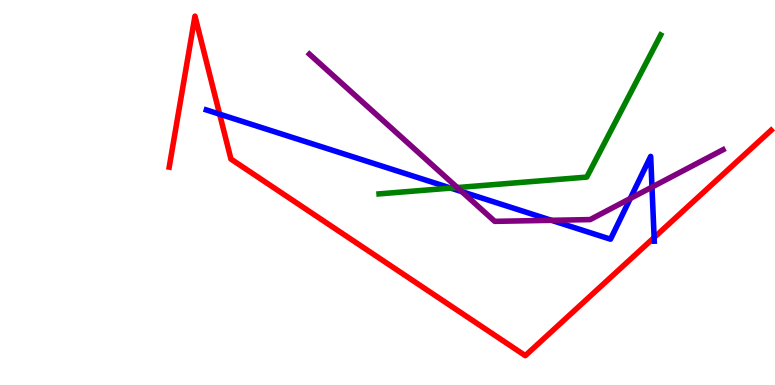[{'lines': ['blue', 'red'], 'intersections': [{'x': 2.83, 'y': 7.03}, {'x': 8.44, 'y': 3.83}]}, {'lines': ['green', 'red'], 'intersections': []}, {'lines': ['purple', 'red'], 'intersections': []}, {'lines': ['blue', 'green'], 'intersections': [{'x': 5.82, 'y': 5.11}]}, {'lines': ['blue', 'purple'], 'intersections': [{'x': 5.96, 'y': 5.02}, {'x': 7.12, 'y': 4.28}, {'x': 8.13, 'y': 4.84}, {'x': 8.41, 'y': 5.14}]}, {'lines': ['green', 'purple'], 'intersections': [{'x': 5.9, 'y': 5.13}]}]